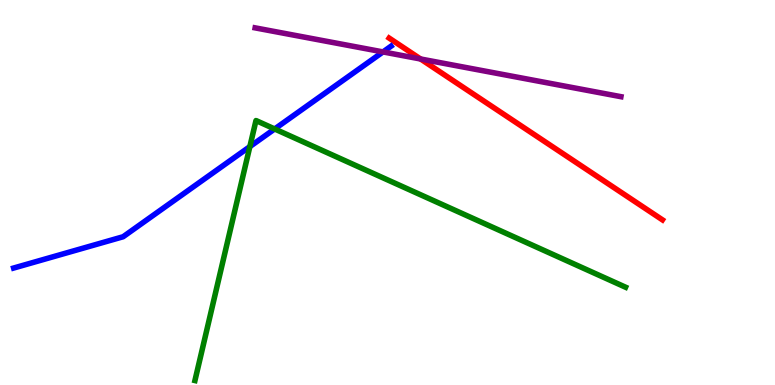[{'lines': ['blue', 'red'], 'intersections': []}, {'lines': ['green', 'red'], 'intersections': []}, {'lines': ['purple', 'red'], 'intersections': [{'x': 5.43, 'y': 8.47}]}, {'lines': ['blue', 'green'], 'intersections': [{'x': 3.22, 'y': 6.19}, {'x': 3.54, 'y': 6.65}]}, {'lines': ['blue', 'purple'], 'intersections': [{'x': 4.94, 'y': 8.65}]}, {'lines': ['green', 'purple'], 'intersections': []}]